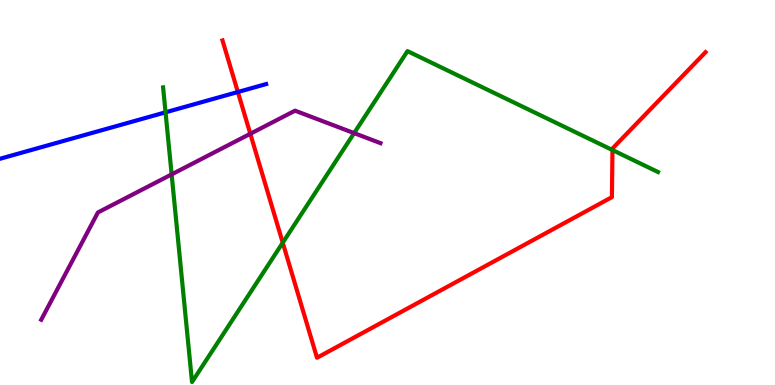[{'lines': ['blue', 'red'], 'intersections': [{'x': 3.07, 'y': 7.61}]}, {'lines': ['green', 'red'], 'intersections': [{'x': 3.65, 'y': 3.7}, {'x': 7.9, 'y': 6.1}]}, {'lines': ['purple', 'red'], 'intersections': [{'x': 3.23, 'y': 6.53}]}, {'lines': ['blue', 'green'], 'intersections': [{'x': 2.14, 'y': 7.08}]}, {'lines': ['blue', 'purple'], 'intersections': []}, {'lines': ['green', 'purple'], 'intersections': [{'x': 2.21, 'y': 5.47}, {'x': 4.57, 'y': 6.54}]}]